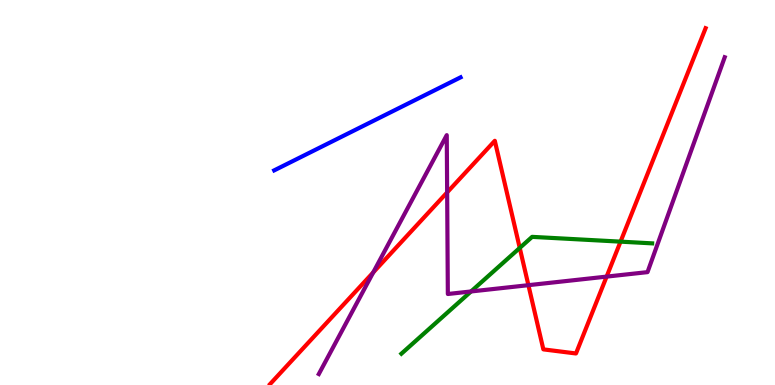[{'lines': ['blue', 'red'], 'intersections': []}, {'lines': ['green', 'red'], 'intersections': [{'x': 6.71, 'y': 3.56}, {'x': 8.01, 'y': 3.72}]}, {'lines': ['purple', 'red'], 'intersections': [{'x': 4.82, 'y': 2.92}, {'x': 5.77, 'y': 5.0}, {'x': 6.82, 'y': 2.59}, {'x': 7.83, 'y': 2.82}]}, {'lines': ['blue', 'green'], 'intersections': []}, {'lines': ['blue', 'purple'], 'intersections': []}, {'lines': ['green', 'purple'], 'intersections': [{'x': 6.08, 'y': 2.43}]}]